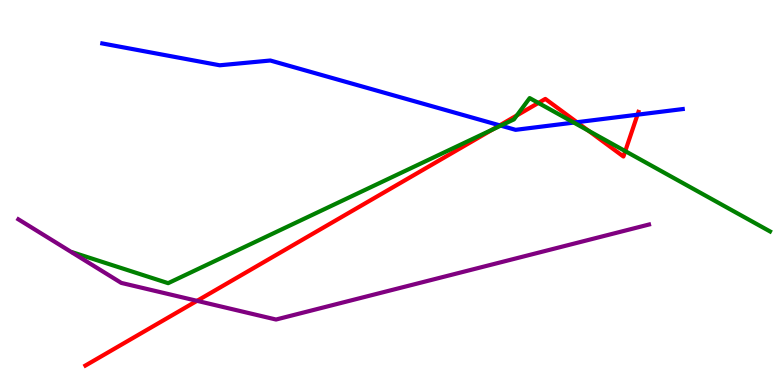[{'lines': ['blue', 'red'], 'intersections': [{'x': 6.45, 'y': 6.74}, {'x': 7.44, 'y': 6.83}, {'x': 8.23, 'y': 7.02}]}, {'lines': ['green', 'red'], 'intersections': [{'x': 6.36, 'y': 6.64}, {'x': 6.67, 'y': 7.0}, {'x': 6.95, 'y': 7.33}, {'x': 7.59, 'y': 6.61}, {'x': 8.07, 'y': 6.07}]}, {'lines': ['purple', 'red'], 'intersections': [{'x': 2.54, 'y': 2.19}]}, {'lines': ['blue', 'green'], 'intersections': [{'x': 6.46, 'y': 6.74}, {'x': 7.4, 'y': 6.82}]}, {'lines': ['blue', 'purple'], 'intersections': []}, {'lines': ['green', 'purple'], 'intersections': []}]